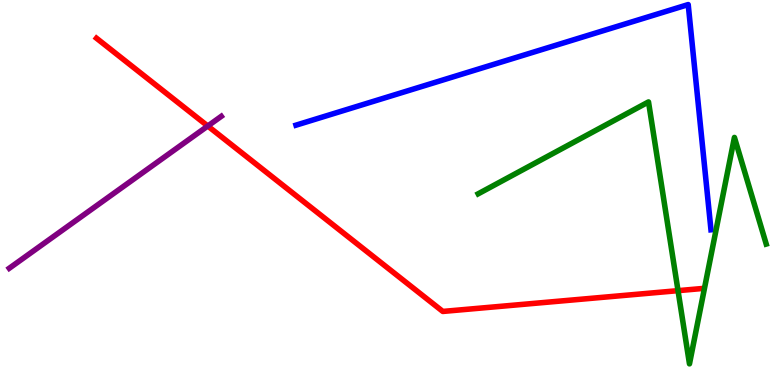[{'lines': ['blue', 'red'], 'intersections': []}, {'lines': ['green', 'red'], 'intersections': [{'x': 8.75, 'y': 2.45}]}, {'lines': ['purple', 'red'], 'intersections': [{'x': 2.68, 'y': 6.73}]}, {'lines': ['blue', 'green'], 'intersections': []}, {'lines': ['blue', 'purple'], 'intersections': []}, {'lines': ['green', 'purple'], 'intersections': []}]